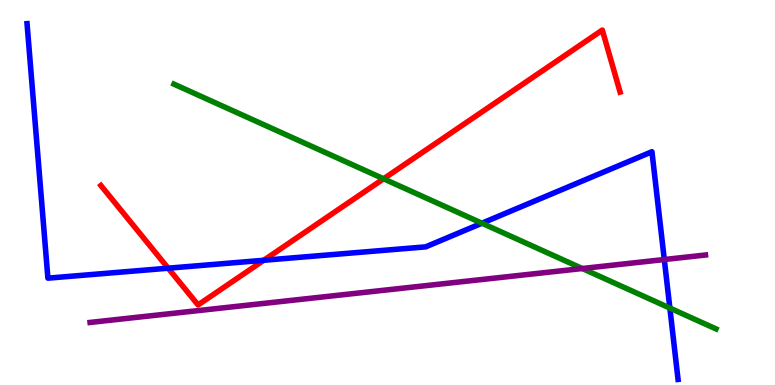[{'lines': ['blue', 'red'], 'intersections': [{'x': 2.17, 'y': 3.03}, {'x': 3.4, 'y': 3.24}]}, {'lines': ['green', 'red'], 'intersections': [{'x': 4.95, 'y': 5.36}]}, {'lines': ['purple', 'red'], 'intersections': []}, {'lines': ['blue', 'green'], 'intersections': [{'x': 6.22, 'y': 4.2}, {'x': 8.64, 'y': 2.0}]}, {'lines': ['blue', 'purple'], 'intersections': [{'x': 8.57, 'y': 3.26}]}, {'lines': ['green', 'purple'], 'intersections': [{'x': 7.51, 'y': 3.03}]}]